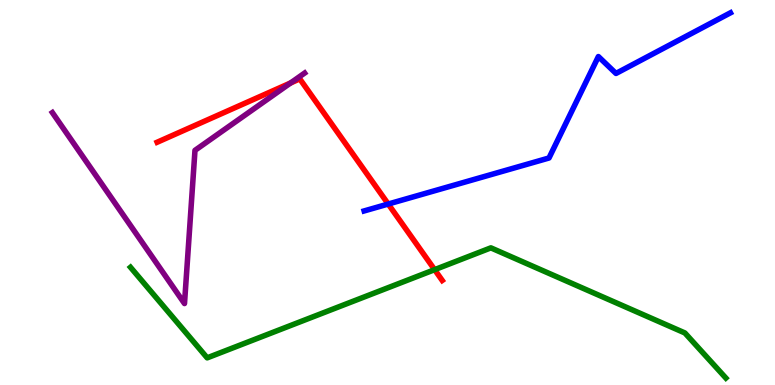[{'lines': ['blue', 'red'], 'intersections': [{'x': 5.01, 'y': 4.7}]}, {'lines': ['green', 'red'], 'intersections': [{'x': 5.61, 'y': 3.0}]}, {'lines': ['purple', 'red'], 'intersections': [{'x': 3.75, 'y': 7.85}]}, {'lines': ['blue', 'green'], 'intersections': []}, {'lines': ['blue', 'purple'], 'intersections': []}, {'lines': ['green', 'purple'], 'intersections': []}]